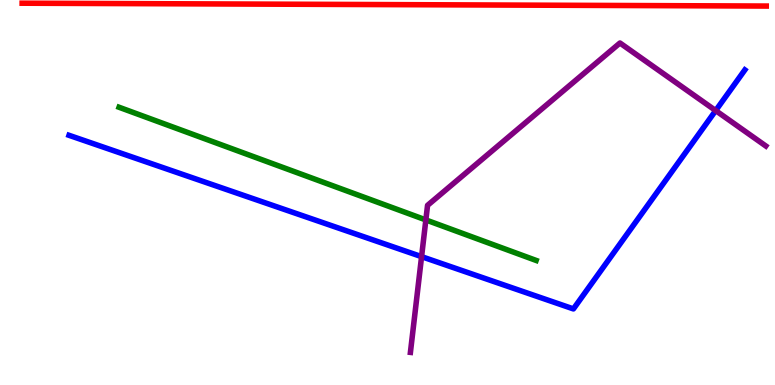[{'lines': ['blue', 'red'], 'intersections': []}, {'lines': ['green', 'red'], 'intersections': []}, {'lines': ['purple', 'red'], 'intersections': []}, {'lines': ['blue', 'green'], 'intersections': []}, {'lines': ['blue', 'purple'], 'intersections': [{'x': 5.44, 'y': 3.33}, {'x': 9.23, 'y': 7.13}]}, {'lines': ['green', 'purple'], 'intersections': [{'x': 5.49, 'y': 4.29}]}]